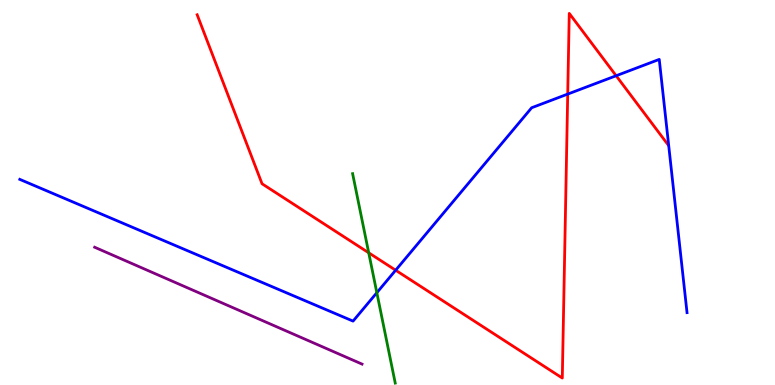[{'lines': ['blue', 'red'], 'intersections': [{'x': 5.11, 'y': 2.98}, {'x': 7.33, 'y': 7.56}, {'x': 7.95, 'y': 8.03}]}, {'lines': ['green', 'red'], 'intersections': [{'x': 4.76, 'y': 3.43}]}, {'lines': ['purple', 'red'], 'intersections': []}, {'lines': ['blue', 'green'], 'intersections': [{'x': 4.86, 'y': 2.4}]}, {'lines': ['blue', 'purple'], 'intersections': []}, {'lines': ['green', 'purple'], 'intersections': []}]